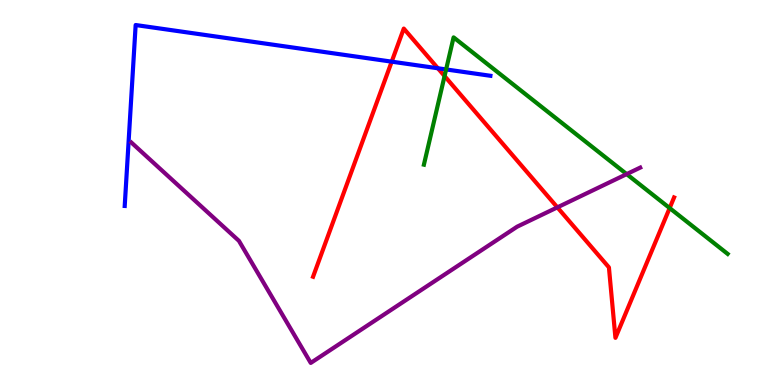[{'lines': ['blue', 'red'], 'intersections': [{'x': 5.05, 'y': 8.4}, {'x': 5.65, 'y': 8.23}]}, {'lines': ['green', 'red'], 'intersections': [{'x': 5.74, 'y': 8.02}, {'x': 8.64, 'y': 4.6}]}, {'lines': ['purple', 'red'], 'intersections': [{'x': 7.19, 'y': 4.61}]}, {'lines': ['blue', 'green'], 'intersections': [{'x': 5.76, 'y': 8.2}]}, {'lines': ['blue', 'purple'], 'intersections': []}, {'lines': ['green', 'purple'], 'intersections': [{'x': 8.09, 'y': 5.48}]}]